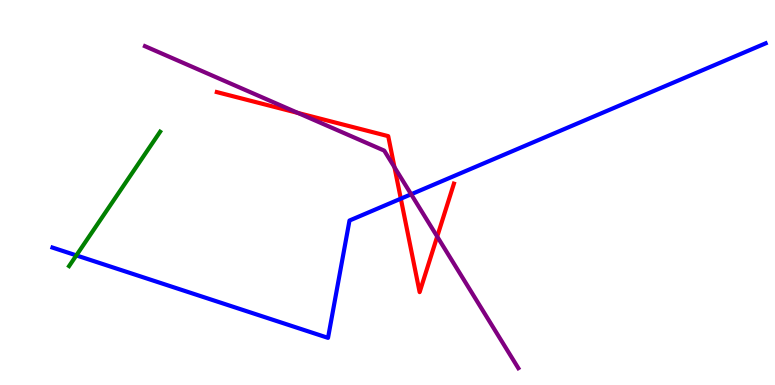[{'lines': ['blue', 'red'], 'intersections': [{'x': 5.17, 'y': 4.84}]}, {'lines': ['green', 'red'], 'intersections': []}, {'lines': ['purple', 'red'], 'intersections': [{'x': 3.84, 'y': 7.07}, {'x': 5.09, 'y': 5.66}, {'x': 5.64, 'y': 3.86}]}, {'lines': ['blue', 'green'], 'intersections': [{'x': 0.985, 'y': 3.37}]}, {'lines': ['blue', 'purple'], 'intersections': [{'x': 5.31, 'y': 4.95}]}, {'lines': ['green', 'purple'], 'intersections': []}]